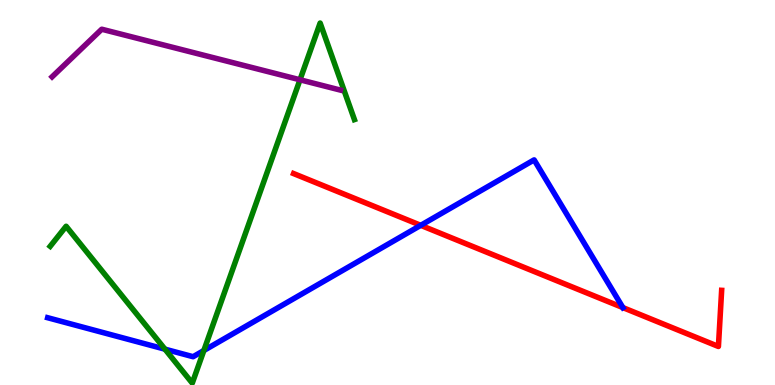[{'lines': ['blue', 'red'], 'intersections': [{'x': 5.43, 'y': 4.15}, {'x': 8.04, 'y': 2.01}]}, {'lines': ['green', 'red'], 'intersections': []}, {'lines': ['purple', 'red'], 'intersections': []}, {'lines': ['blue', 'green'], 'intersections': [{'x': 2.13, 'y': 0.931}, {'x': 2.63, 'y': 0.896}]}, {'lines': ['blue', 'purple'], 'intersections': []}, {'lines': ['green', 'purple'], 'intersections': [{'x': 3.87, 'y': 7.93}]}]